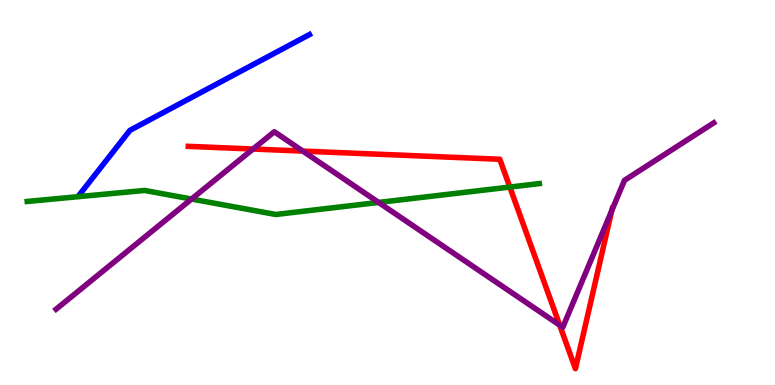[{'lines': ['blue', 'red'], 'intersections': []}, {'lines': ['green', 'red'], 'intersections': [{'x': 6.58, 'y': 5.14}]}, {'lines': ['purple', 'red'], 'intersections': [{'x': 3.27, 'y': 6.13}, {'x': 3.91, 'y': 6.08}, {'x': 7.22, 'y': 1.55}, {'x': 7.89, 'y': 4.53}]}, {'lines': ['blue', 'green'], 'intersections': []}, {'lines': ['blue', 'purple'], 'intersections': []}, {'lines': ['green', 'purple'], 'intersections': [{'x': 2.47, 'y': 4.83}, {'x': 4.89, 'y': 4.74}]}]